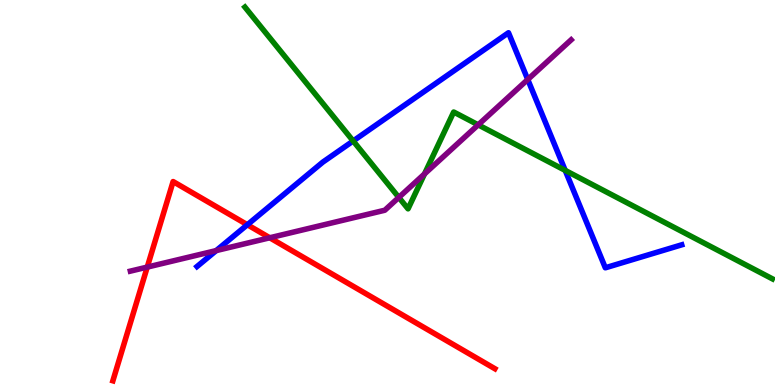[{'lines': ['blue', 'red'], 'intersections': [{'x': 3.19, 'y': 4.16}]}, {'lines': ['green', 'red'], 'intersections': []}, {'lines': ['purple', 'red'], 'intersections': [{'x': 1.9, 'y': 3.06}, {'x': 3.48, 'y': 3.82}]}, {'lines': ['blue', 'green'], 'intersections': [{'x': 4.56, 'y': 6.34}, {'x': 7.29, 'y': 5.57}]}, {'lines': ['blue', 'purple'], 'intersections': [{'x': 2.79, 'y': 3.49}, {'x': 6.81, 'y': 7.93}]}, {'lines': ['green', 'purple'], 'intersections': [{'x': 5.15, 'y': 4.87}, {'x': 5.48, 'y': 5.48}, {'x': 6.17, 'y': 6.76}]}]